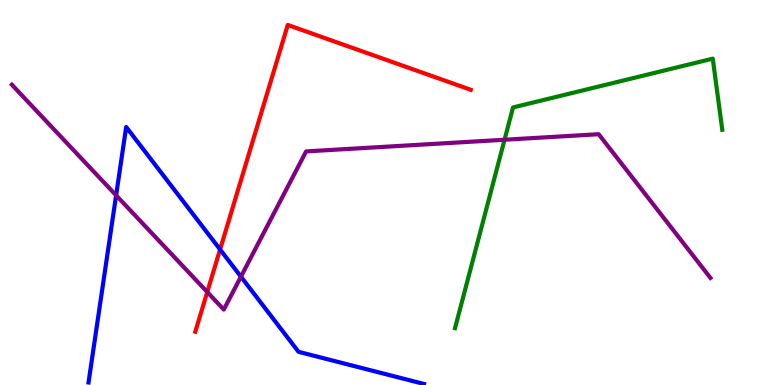[{'lines': ['blue', 'red'], 'intersections': [{'x': 2.84, 'y': 3.52}]}, {'lines': ['green', 'red'], 'intersections': []}, {'lines': ['purple', 'red'], 'intersections': [{'x': 2.67, 'y': 2.42}]}, {'lines': ['blue', 'green'], 'intersections': []}, {'lines': ['blue', 'purple'], 'intersections': [{'x': 1.5, 'y': 4.93}, {'x': 3.11, 'y': 2.81}]}, {'lines': ['green', 'purple'], 'intersections': [{'x': 6.51, 'y': 6.37}]}]